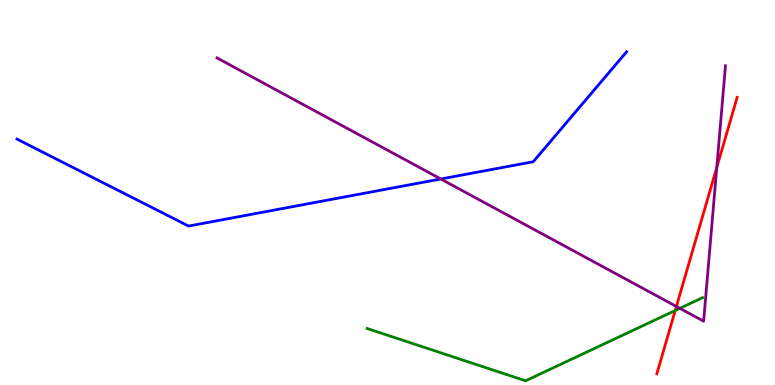[{'lines': ['blue', 'red'], 'intersections': []}, {'lines': ['green', 'red'], 'intersections': [{'x': 8.71, 'y': 1.93}]}, {'lines': ['purple', 'red'], 'intersections': [{'x': 8.73, 'y': 2.04}, {'x': 9.25, 'y': 5.65}]}, {'lines': ['blue', 'green'], 'intersections': []}, {'lines': ['blue', 'purple'], 'intersections': [{'x': 5.69, 'y': 5.35}]}, {'lines': ['green', 'purple'], 'intersections': [{'x': 8.77, 'y': 1.99}]}]